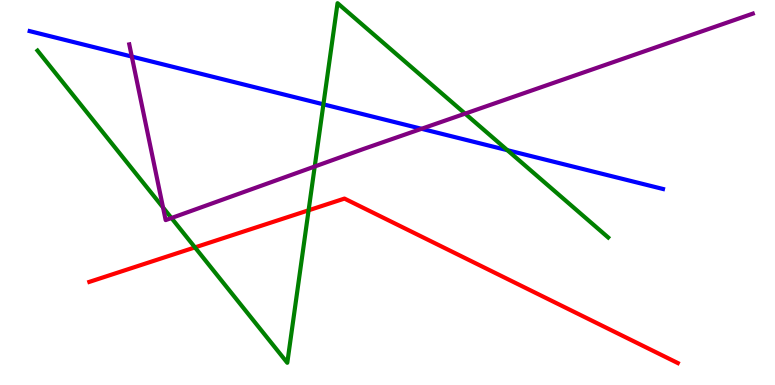[{'lines': ['blue', 'red'], 'intersections': []}, {'lines': ['green', 'red'], 'intersections': [{'x': 2.52, 'y': 3.57}, {'x': 3.98, 'y': 4.54}]}, {'lines': ['purple', 'red'], 'intersections': []}, {'lines': ['blue', 'green'], 'intersections': [{'x': 4.17, 'y': 7.29}, {'x': 6.55, 'y': 6.1}]}, {'lines': ['blue', 'purple'], 'intersections': [{'x': 1.7, 'y': 8.53}, {'x': 5.44, 'y': 6.65}]}, {'lines': ['green', 'purple'], 'intersections': [{'x': 2.1, 'y': 4.61}, {'x': 2.21, 'y': 4.34}, {'x': 4.06, 'y': 5.68}, {'x': 6.0, 'y': 7.05}]}]